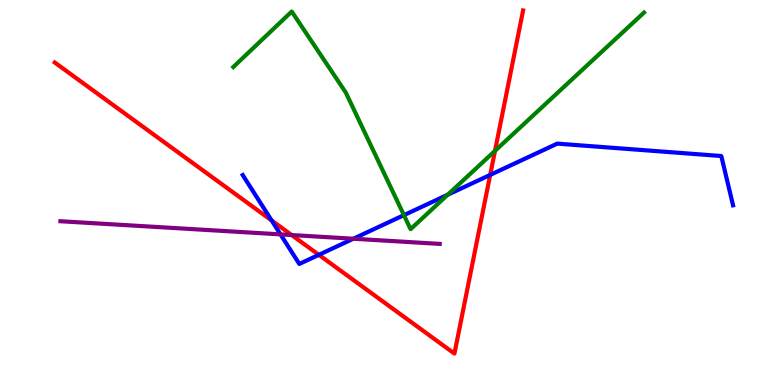[{'lines': ['blue', 'red'], 'intersections': [{'x': 3.5, 'y': 4.27}, {'x': 4.11, 'y': 3.38}, {'x': 6.33, 'y': 5.46}]}, {'lines': ['green', 'red'], 'intersections': [{'x': 6.39, 'y': 6.08}]}, {'lines': ['purple', 'red'], 'intersections': [{'x': 3.76, 'y': 3.89}]}, {'lines': ['blue', 'green'], 'intersections': [{'x': 5.21, 'y': 4.41}, {'x': 5.78, 'y': 4.94}]}, {'lines': ['blue', 'purple'], 'intersections': [{'x': 3.62, 'y': 3.91}, {'x': 4.56, 'y': 3.8}]}, {'lines': ['green', 'purple'], 'intersections': []}]